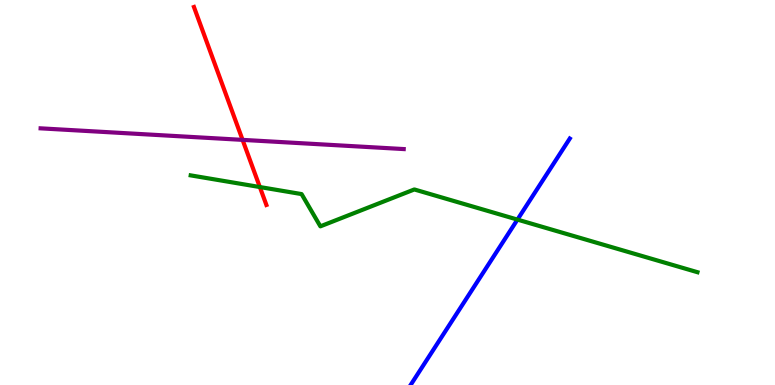[{'lines': ['blue', 'red'], 'intersections': []}, {'lines': ['green', 'red'], 'intersections': [{'x': 3.35, 'y': 5.14}]}, {'lines': ['purple', 'red'], 'intersections': [{'x': 3.13, 'y': 6.37}]}, {'lines': ['blue', 'green'], 'intersections': [{'x': 6.68, 'y': 4.3}]}, {'lines': ['blue', 'purple'], 'intersections': []}, {'lines': ['green', 'purple'], 'intersections': []}]